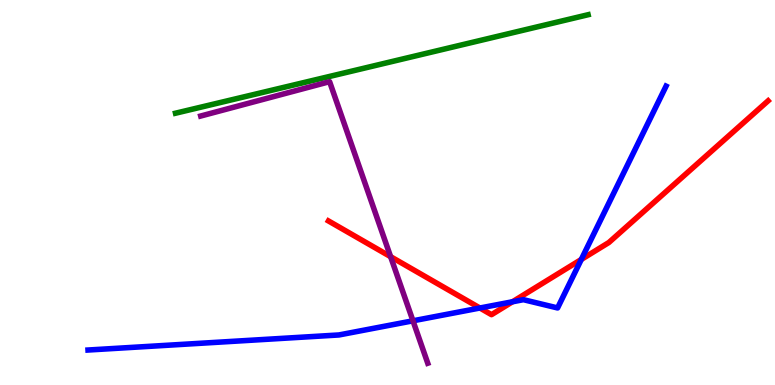[{'lines': ['blue', 'red'], 'intersections': [{'x': 6.19, 'y': 2.0}, {'x': 6.61, 'y': 2.16}, {'x': 7.5, 'y': 3.26}]}, {'lines': ['green', 'red'], 'intersections': []}, {'lines': ['purple', 'red'], 'intersections': [{'x': 5.04, 'y': 3.33}]}, {'lines': ['blue', 'green'], 'intersections': []}, {'lines': ['blue', 'purple'], 'intersections': [{'x': 5.33, 'y': 1.67}]}, {'lines': ['green', 'purple'], 'intersections': []}]